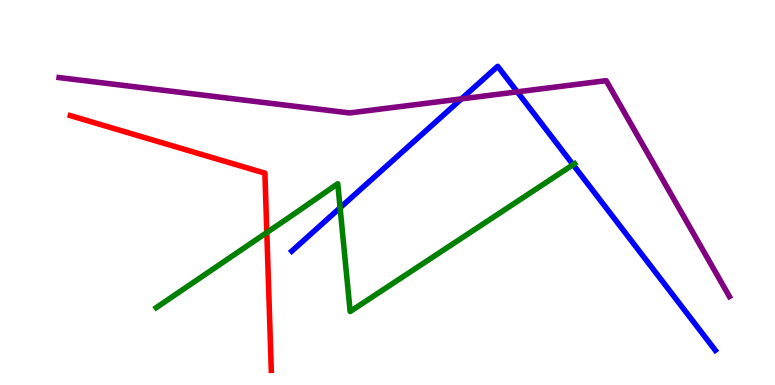[{'lines': ['blue', 'red'], 'intersections': []}, {'lines': ['green', 'red'], 'intersections': [{'x': 3.44, 'y': 3.96}]}, {'lines': ['purple', 'red'], 'intersections': []}, {'lines': ['blue', 'green'], 'intersections': [{'x': 4.39, 'y': 4.6}, {'x': 7.39, 'y': 5.72}]}, {'lines': ['blue', 'purple'], 'intersections': [{'x': 5.95, 'y': 7.43}, {'x': 6.67, 'y': 7.61}]}, {'lines': ['green', 'purple'], 'intersections': []}]